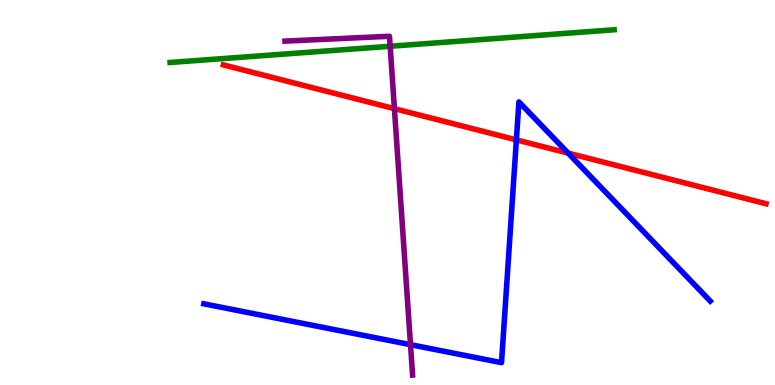[{'lines': ['blue', 'red'], 'intersections': [{'x': 6.66, 'y': 6.37}, {'x': 7.33, 'y': 6.02}]}, {'lines': ['green', 'red'], 'intersections': []}, {'lines': ['purple', 'red'], 'intersections': [{'x': 5.09, 'y': 7.18}]}, {'lines': ['blue', 'green'], 'intersections': []}, {'lines': ['blue', 'purple'], 'intersections': [{'x': 5.3, 'y': 1.05}]}, {'lines': ['green', 'purple'], 'intersections': [{'x': 5.03, 'y': 8.8}]}]